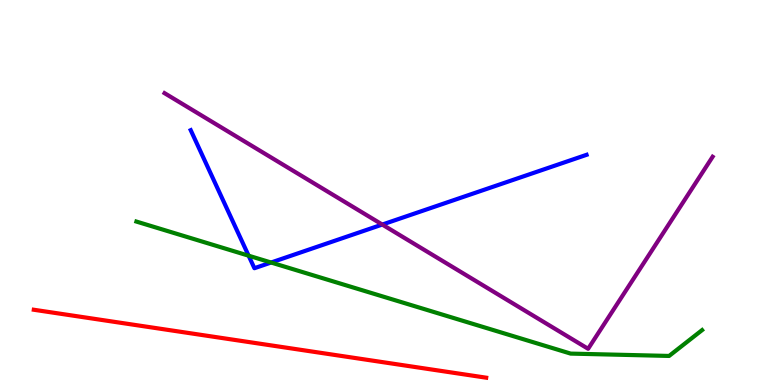[{'lines': ['blue', 'red'], 'intersections': []}, {'lines': ['green', 'red'], 'intersections': []}, {'lines': ['purple', 'red'], 'intersections': []}, {'lines': ['blue', 'green'], 'intersections': [{'x': 3.21, 'y': 3.36}, {'x': 3.5, 'y': 3.18}]}, {'lines': ['blue', 'purple'], 'intersections': [{'x': 4.93, 'y': 4.17}]}, {'lines': ['green', 'purple'], 'intersections': []}]